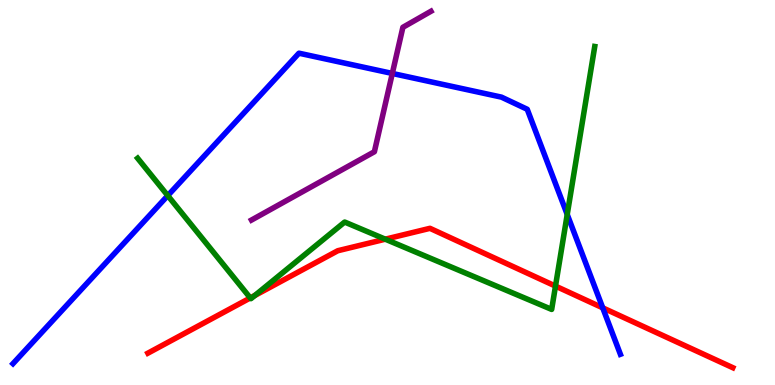[{'lines': ['blue', 'red'], 'intersections': [{'x': 7.78, 'y': 2.0}]}, {'lines': ['green', 'red'], 'intersections': [{'x': 3.23, 'y': 2.26}, {'x': 3.29, 'y': 2.33}, {'x': 4.97, 'y': 3.79}, {'x': 7.17, 'y': 2.57}]}, {'lines': ['purple', 'red'], 'intersections': []}, {'lines': ['blue', 'green'], 'intersections': [{'x': 2.16, 'y': 4.92}, {'x': 7.32, 'y': 4.43}]}, {'lines': ['blue', 'purple'], 'intersections': [{'x': 5.06, 'y': 8.09}]}, {'lines': ['green', 'purple'], 'intersections': []}]